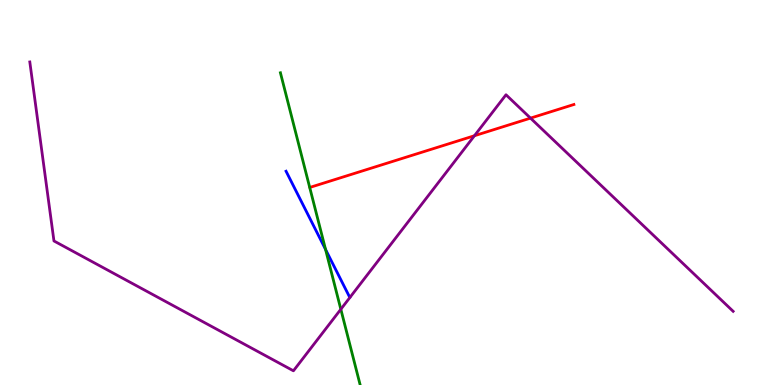[{'lines': ['blue', 'red'], 'intersections': []}, {'lines': ['green', 'red'], 'intersections': []}, {'lines': ['purple', 'red'], 'intersections': [{'x': 6.12, 'y': 6.47}, {'x': 6.85, 'y': 6.93}]}, {'lines': ['blue', 'green'], 'intersections': [{'x': 4.2, 'y': 3.52}]}, {'lines': ['blue', 'purple'], 'intersections': []}, {'lines': ['green', 'purple'], 'intersections': [{'x': 4.4, 'y': 1.97}]}]